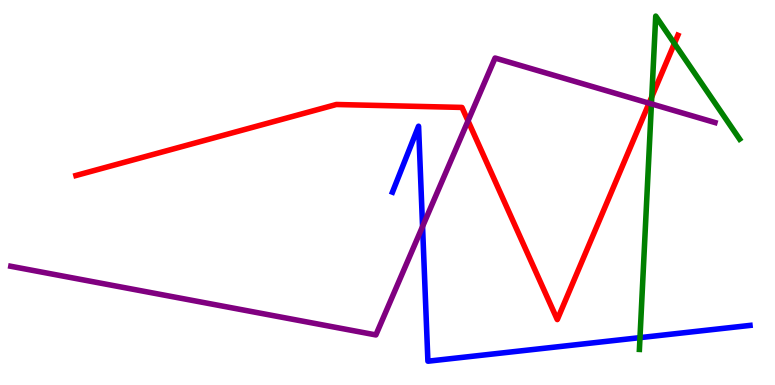[{'lines': ['blue', 'red'], 'intersections': []}, {'lines': ['green', 'red'], 'intersections': [{'x': 8.41, 'y': 7.49}, {'x': 8.7, 'y': 8.87}]}, {'lines': ['purple', 'red'], 'intersections': [{'x': 6.04, 'y': 6.86}, {'x': 8.38, 'y': 7.32}]}, {'lines': ['blue', 'green'], 'intersections': [{'x': 8.26, 'y': 1.23}]}, {'lines': ['blue', 'purple'], 'intersections': [{'x': 5.45, 'y': 4.12}]}, {'lines': ['green', 'purple'], 'intersections': [{'x': 8.41, 'y': 7.3}]}]